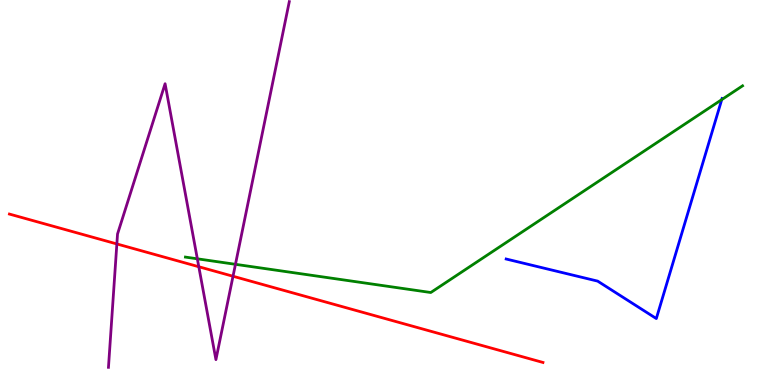[{'lines': ['blue', 'red'], 'intersections': []}, {'lines': ['green', 'red'], 'intersections': []}, {'lines': ['purple', 'red'], 'intersections': [{'x': 1.51, 'y': 3.66}, {'x': 2.57, 'y': 3.07}, {'x': 3.01, 'y': 2.82}]}, {'lines': ['blue', 'green'], 'intersections': [{'x': 9.31, 'y': 7.41}]}, {'lines': ['blue', 'purple'], 'intersections': []}, {'lines': ['green', 'purple'], 'intersections': [{'x': 2.55, 'y': 3.28}, {'x': 3.04, 'y': 3.13}]}]